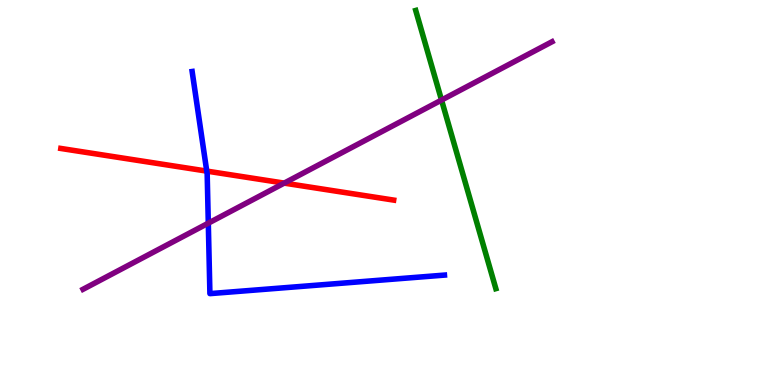[{'lines': ['blue', 'red'], 'intersections': [{'x': 2.67, 'y': 5.56}]}, {'lines': ['green', 'red'], 'intersections': []}, {'lines': ['purple', 'red'], 'intersections': [{'x': 3.67, 'y': 5.24}]}, {'lines': ['blue', 'green'], 'intersections': []}, {'lines': ['blue', 'purple'], 'intersections': [{'x': 2.69, 'y': 4.2}]}, {'lines': ['green', 'purple'], 'intersections': [{'x': 5.7, 'y': 7.4}]}]